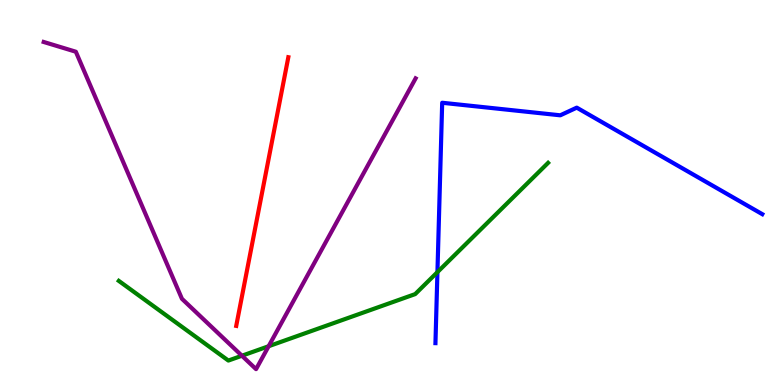[{'lines': ['blue', 'red'], 'intersections': []}, {'lines': ['green', 'red'], 'intersections': []}, {'lines': ['purple', 'red'], 'intersections': []}, {'lines': ['blue', 'green'], 'intersections': [{'x': 5.64, 'y': 2.93}]}, {'lines': ['blue', 'purple'], 'intersections': []}, {'lines': ['green', 'purple'], 'intersections': [{'x': 3.12, 'y': 0.76}, {'x': 3.47, 'y': 1.01}]}]